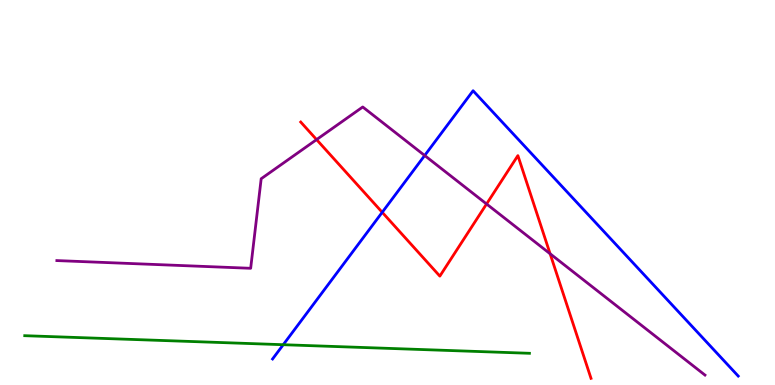[{'lines': ['blue', 'red'], 'intersections': [{'x': 4.93, 'y': 4.49}]}, {'lines': ['green', 'red'], 'intersections': []}, {'lines': ['purple', 'red'], 'intersections': [{'x': 4.08, 'y': 6.37}, {'x': 6.28, 'y': 4.7}, {'x': 7.1, 'y': 3.41}]}, {'lines': ['blue', 'green'], 'intersections': [{'x': 3.65, 'y': 1.05}]}, {'lines': ['blue', 'purple'], 'intersections': [{'x': 5.48, 'y': 5.96}]}, {'lines': ['green', 'purple'], 'intersections': []}]